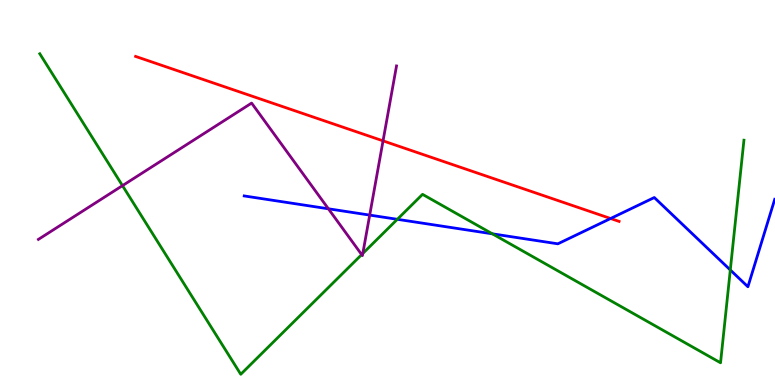[{'lines': ['blue', 'red'], 'intersections': [{'x': 7.88, 'y': 4.32}]}, {'lines': ['green', 'red'], 'intersections': []}, {'lines': ['purple', 'red'], 'intersections': [{'x': 4.94, 'y': 6.34}]}, {'lines': ['blue', 'green'], 'intersections': [{'x': 5.13, 'y': 4.3}, {'x': 6.35, 'y': 3.93}, {'x': 9.42, 'y': 2.99}]}, {'lines': ['blue', 'purple'], 'intersections': [{'x': 4.24, 'y': 4.58}, {'x': 4.77, 'y': 4.41}]}, {'lines': ['green', 'purple'], 'intersections': [{'x': 1.58, 'y': 5.18}, {'x': 4.67, 'y': 3.39}, {'x': 4.68, 'y': 3.42}]}]